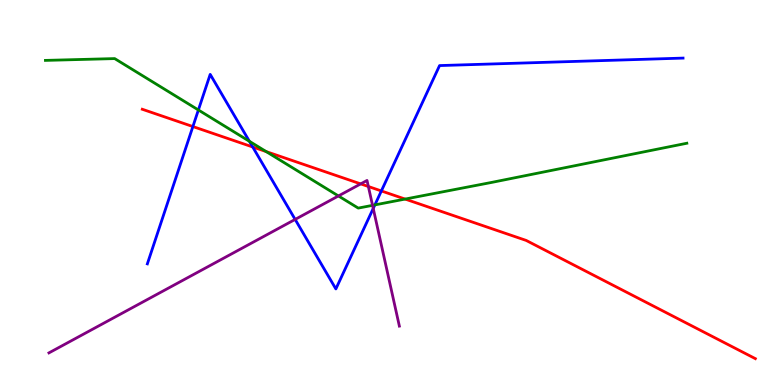[{'lines': ['blue', 'red'], 'intersections': [{'x': 2.49, 'y': 6.71}, {'x': 3.26, 'y': 6.18}, {'x': 4.92, 'y': 5.04}]}, {'lines': ['green', 'red'], 'intersections': [{'x': 3.43, 'y': 6.06}, {'x': 5.23, 'y': 4.83}]}, {'lines': ['purple', 'red'], 'intersections': [{'x': 4.65, 'y': 5.22}, {'x': 4.75, 'y': 5.16}]}, {'lines': ['blue', 'green'], 'intersections': [{'x': 2.56, 'y': 7.14}, {'x': 3.22, 'y': 6.33}, {'x': 4.84, 'y': 4.68}]}, {'lines': ['blue', 'purple'], 'intersections': [{'x': 3.81, 'y': 4.3}, {'x': 4.82, 'y': 4.59}]}, {'lines': ['green', 'purple'], 'intersections': [{'x': 4.37, 'y': 4.91}, {'x': 4.81, 'y': 4.67}]}]